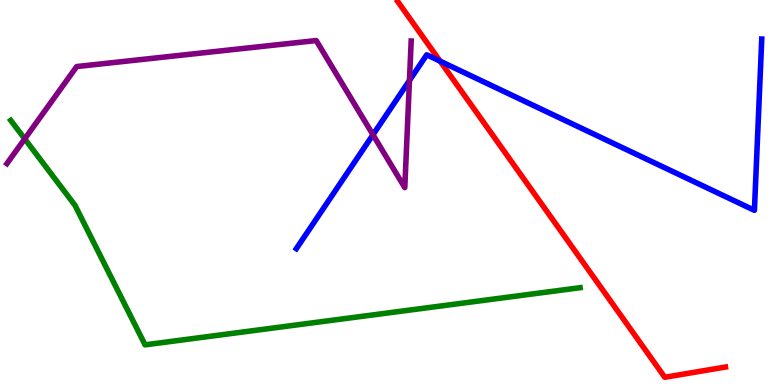[{'lines': ['blue', 'red'], 'intersections': [{'x': 5.68, 'y': 8.41}]}, {'lines': ['green', 'red'], 'intersections': []}, {'lines': ['purple', 'red'], 'intersections': []}, {'lines': ['blue', 'green'], 'intersections': []}, {'lines': ['blue', 'purple'], 'intersections': [{'x': 4.81, 'y': 6.5}, {'x': 5.28, 'y': 7.91}]}, {'lines': ['green', 'purple'], 'intersections': [{'x': 0.319, 'y': 6.39}]}]